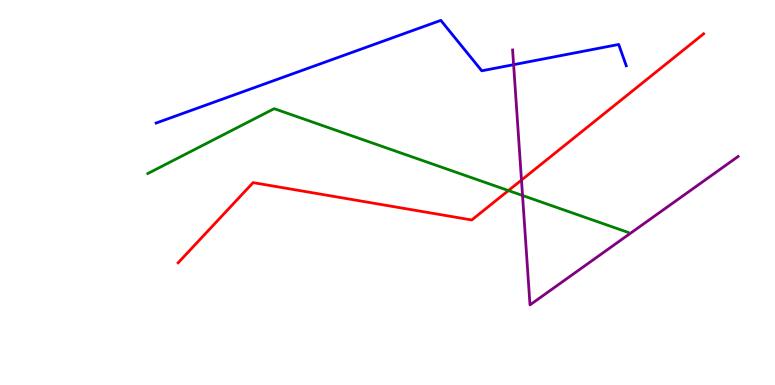[{'lines': ['blue', 'red'], 'intersections': []}, {'lines': ['green', 'red'], 'intersections': [{'x': 6.56, 'y': 5.05}]}, {'lines': ['purple', 'red'], 'intersections': [{'x': 6.73, 'y': 5.32}]}, {'lines': ['blue', 'green'], 'intersections': []}, {'lines': ['blue', 'purple'], 'intersections': [{'x': 6.63, 'y': 8.32}]}, {'lines': ['green', 'purple'], 'intersections': [{'x': 6.74, 'y': 4.92}]}]